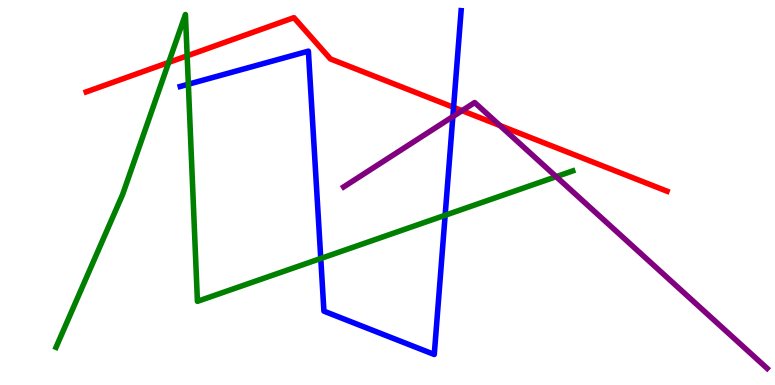[{'lines': ['blue', 'red'], 'intersections': [{'x': 5.85, 'y': 7.21}]}, {'lines': ['green', 'red'], 'intersections': [{'x': 2.18, 'y': 8.38}, {'x': 2.41, 'y': 8.55}]}, {'lines': ['purple', 'red'], 'intersections': [{'x': 5.96, 'y': 7.13}, {'x': 6.45, 'y': 6.74}]}, {'lines': ['blue', 'green'], 'intersections': [{'x': 2.43, 'y': 7.81}, {'x': 4.14, 'y': 3.29}, {'x': 5.74, 'y': 4.41}]}, {'lines': ['blue', 'purple'], 'intersections': [{'x': 5.84, 'y': 6.97}]}, {'lines': ['green', 'purple'], 'intersections': [{'x': 7.18, 'y': 5.41}]}]